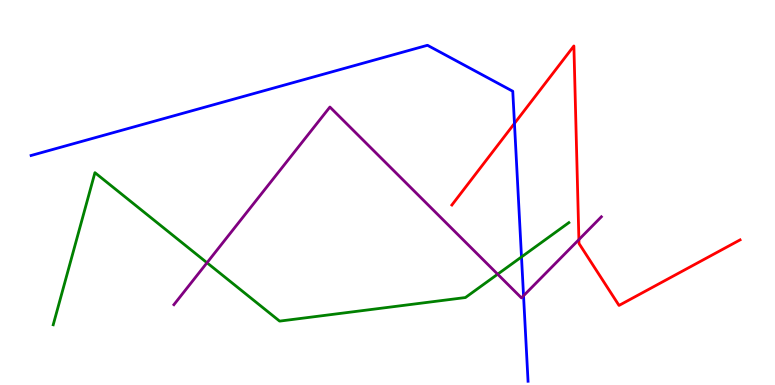[{'lines': ['blue', 'red'], 'intersections': [{'x': 6.64, 'y': 6.79}]}, {'lines': ['green', 'red'], 'intersections': []}, {'lines': ['purple', 'red'], 'intersections': [{'x': 7.47, 'y': 3.78}]}, {'lines': ['blue', 'green'], 'intersections': [{'x': 6.73, 'y': 3.33}]}, {'lines': ['blue', 'purple'], 'intersections': [{'x': 6.76, 'y': 2.32}]}, {'lines': ['green', 'purple'], 'intersections': [{'x': 2.67, 'y': 3.18}, {'x': 6.42, 'y': 2.88}]}]